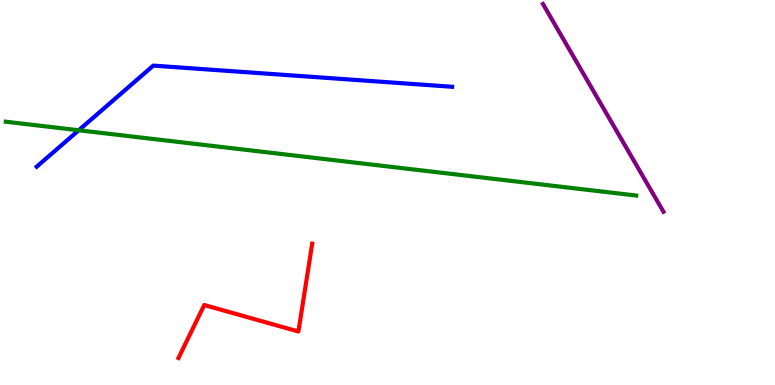[{'lines': ['blue', 'red'], 'intersections': []}, {'lines': ['green', 'red'], 'intersections': []}, {'lines': ['purple', 'red'], 'intersections': []}, {'lines': ['blue', 'green'], 'intersections': [{'x': 1.02, 'y': 6.62}]}, {'lines': ['blue', 'purple'], 'intersections': []}, {'lines': ['green', 'purple'], 'intersections': []}]